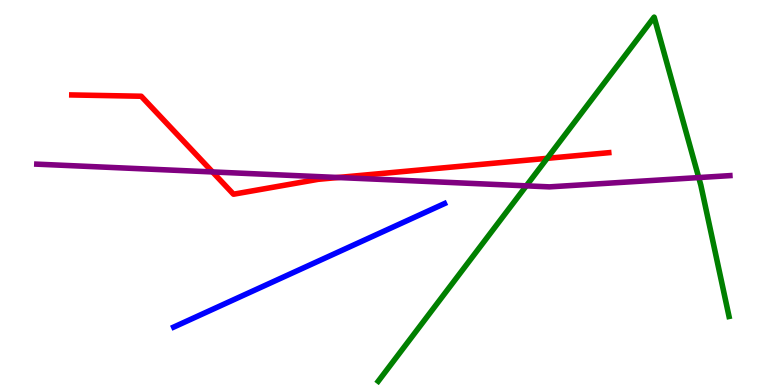[{'lines': ['blue', 'red'], 'intersections': []}, {'lines': ['green', 'red'], 'intersections': [{'x': 7.06, 'y': 5.89}]}, {'lines': ['purple', 'red'], 'intersections': [{'x': 2.74, 'y': 5.53}, {'x': 4.36, 'y': 5.39}]}, {'lines': ['blue', 'green'], 'intersections': []}, {'lines': ['blue', 'purple'], 'intersections': []}, {'lines': ['green', 'purple'], 'intersections': [{'x': 6.79, 'y': 5.17}, {'x': 9.02, 'y': 5.39}]}]